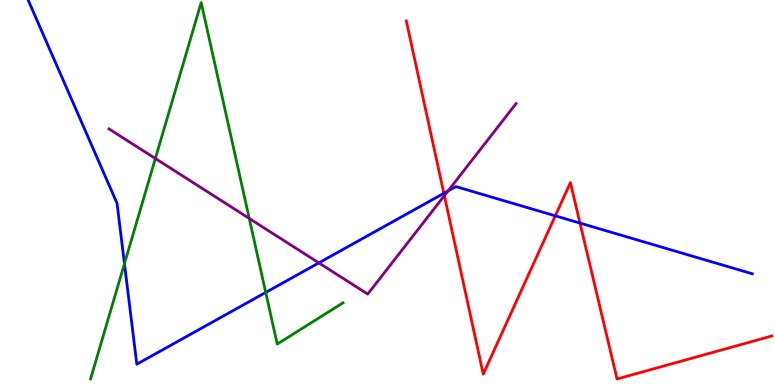[{'lines': ['blue', 'red'], 'intersections': [{'x': 5.73, 'y': 4.98}, {'x': 7.16, 'y': 4.39}, {'x': 7.48, 'y': 4.21}]}, {'lines': ['green', 'red'], 'intersections': []}, {'lines': ['purple', 'red'], 'intersections': [{'x': 5.73, 'y': 4.92}]}, {'lines': ['blue', 'green'], 'intersections': [{'x': 1.61, 'y': 3.15}, {'x': 3.43, 'y': 2.4}]}, {'lines': ['blue', 'purple'], 'intersections': [{'x': 4.11, 'y': 3.17}, {'x': 5.78, 'y': 5.04}]}, {'lines': ['green', 'purple'], 'intersections': [{'x': 2.0, 'y': 5.88}, {'x': 3.22, 'y': 4.33}]}]